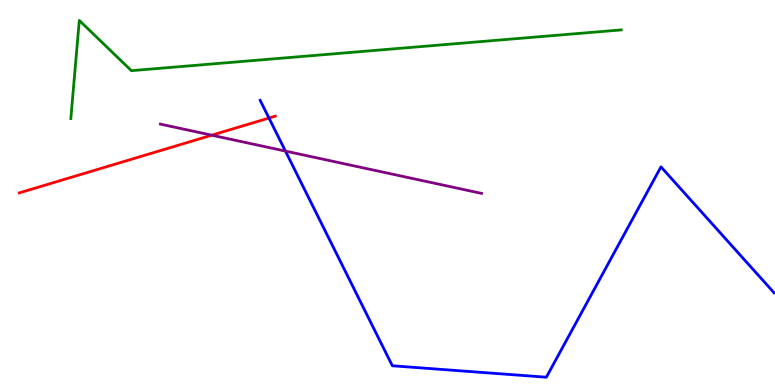[{'lines': ['blue', 'red'], 'intersections': [{'x': 3.47, 'y': 6.93}]}, {'lines': ['green', 'red'], 'intersections': []}, {'lines': ['purple', 'red'], 'intersections': [{'x': 2.73, 'y': 6.49}]}, {'lines': ['blue', 'green'], 'intersections': []}, {'lines': ['blue', 'purple'], 'intersections': [{'x': 3.68, 'y': 6.08}]}, {'lines': ['green', 'purple'], 'intersections': []}]